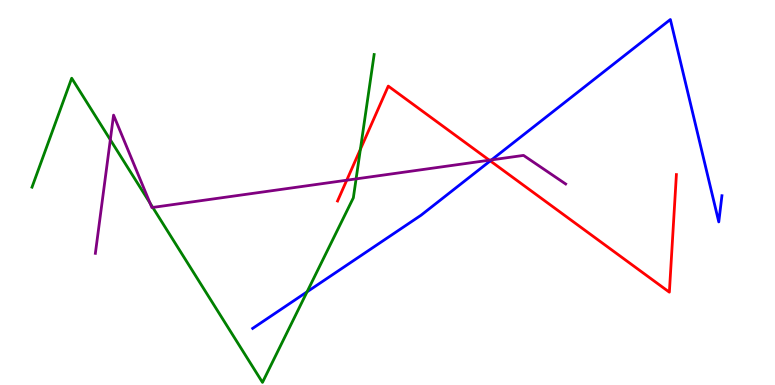[{'lines': ['blue', 'red'], 'intersections': [{'x': 6.33, 'y': 5.82}]}, {'lines': ['green', 'red'], 'intersections': [{'x': 4.65, 'y': 6.12}]}, {'lines': ['purple', 'red'], 'intersections': [{'x': 4.47, 'y': 5.32}, {'x': 6.31, 'y': 5.84}]}, {'lines': ['blue', 'green'], 'intersections': [{'x': 3.96, 'y': 2.42}]}, {'lines': ['blue', 'purple'], 'intersections': [{'x': 6.34, 'y': 5.85}]}, {'lines': ['green', 'purple'], 'intersections': [{'x': 1.42, 'y': 6.37}, {'x': 1.94, 'y': 4.73}, {'x': 1.97, 'y': 4.61}, {'x': 4.59, 'y': 5.35}]}]